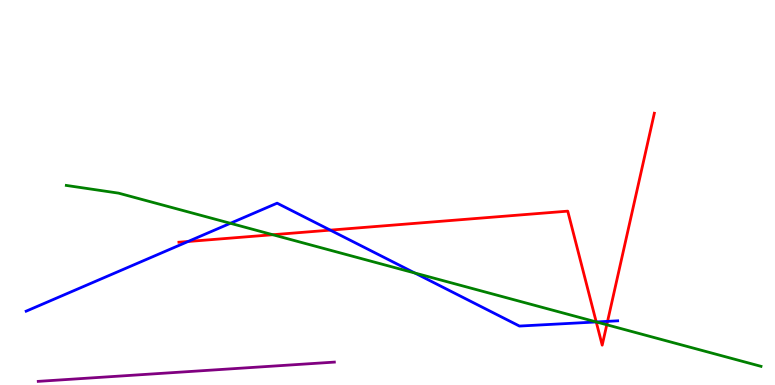[{'lines': ['blue', 'red'], 'intersections': [{'x': 2.43, 'y': 3.73}, {'x': 4.26, 'y': 4.02}, {'x': 7.69, 'y': 1.64}, {'x': 7.84, 'y': 1.65}]}, {'lines': ['green', 'red'], 'intersections': [{'x': 3.52, 'y': 3.9}, {'x': 7.69, 'y': 1.64}, {'x': 7.83, 'y': 1.56}]}, {'lines': ['purple', 'red'], 'intersections': []}, {'lines': ['blue', 'green'], 'intersections': [{'x': 2.97, 'y': 4.2}, {'x': 5.35, 'y': 2.91}, {'x': 7.7, 'y': 1.64}]}, {'lines': ['blue', 'purple'], 'intersections': []}, {'lines': ['green', 'purple'], 'intersections': []}]